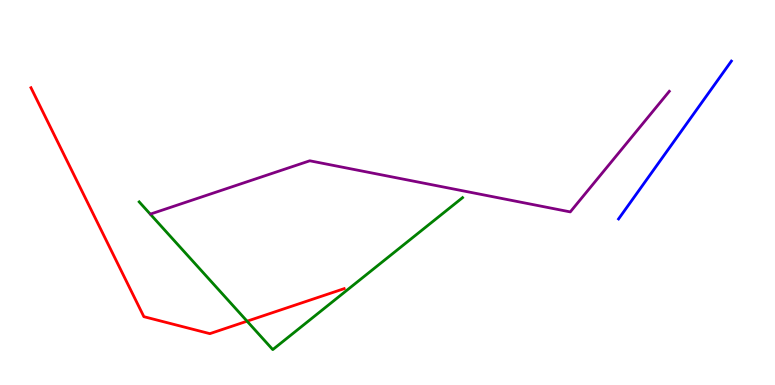[{'lines': ['blue', 'red'], 'intersections': []}, {'lines': ['green', 'red'], 'intersections': [{'x': 3.19, 'y': 1.66}]}, {'lines': ['purple', 'red'], 'intersections': []}, {'lines': ['blue', 'green'], 'intersections': []}, {'lines': ['blue', 'purple'], 'intersections': []}, {'lines': ['green', 'purple'], 'intersections': []}]